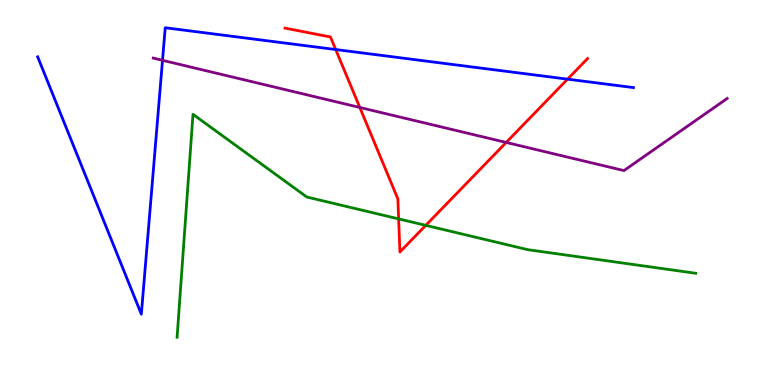[{'lines': ['blue', 'red'], 'intersections': [{'x': 4.33, 'y': 8.71}, {'x': 7.32, 'y': 7.94}]}, {'lines': ['green', 'red'], 'intersections': [{'x': 5.14, 'y': 4.31}, {'x': 5.49, 'y': 4.15}]}, {'lines': ['purple', 'red'], 'intersections': [{'x': 4.64, 'y': 7.21}, {'x': 6.53, 'y': 6.3}]}, {'lines': ['blue', 'green'], 'intersections': []}, {'lines': ['blue', 'purple'], 'intersections': [{'x': 2.1, 'y': 8.43}]}, {'lines': ['green', 'purple'], 'intersections': []}]